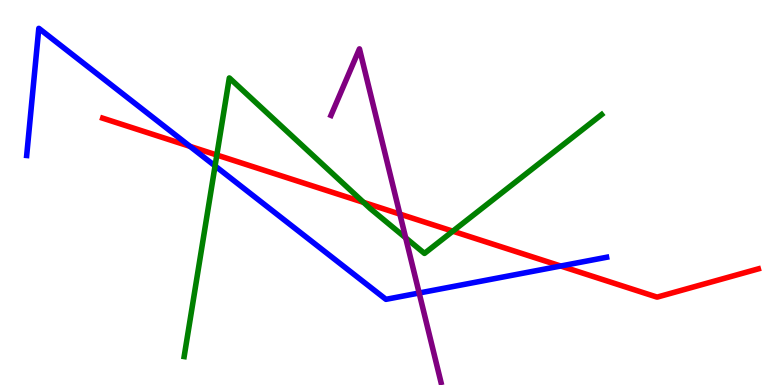[{'lines': ['blue', 'red'], 'intersections': [{'x': 2.45, 'y': 6.2}, {'x': 7.23, 'y': 3.09}]}, {'lines': ['green', 'red'], 'intersections': [{'x': 2.8, 'y': 5.97}, {'x': 4.69, 'y': 4.74}, {'x': 5.84, 'y': 4.0}]}, {'lines': ['purple', 'red'], 'intersections': [{'x': 5.16, 'y': 4.44}]}, {'lines': ['blue', 'green'], 'intersections': [{'x': 2.77, 'y': 5.69}]}, {'lines': ['blue', 'purple'], 'intersections': [{'x': 5.41, 'y': 2.39}]}, {'lines': ['green', 'purple'], 'intersections': [{'x': 5.23, 'y': 3.82}]}]